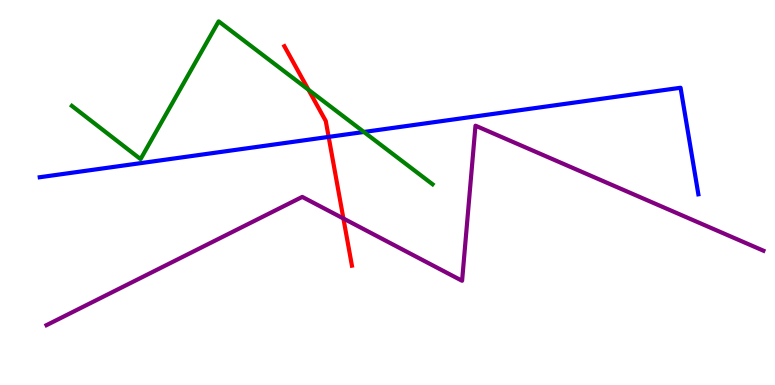[{'lines': ['blue', 'red'], 'intersections': [{'x': 4.24, 'y': 6.44}]}, {'lines': ['green', 'red'], 'intersections': [{'x': 3.98, 'y': 7.67}]}, {'lines': ['purple', 'red'], 'intersections': [{'x': 4.43, 'y': 4.32}]}, {'lines': ['blue', 'green'], 'intersections': [{'x': 4.7, 'y': 6.57}]}, {'lines': ['blue', 'purple'], 'intersections': []}, {'lines': ['green', 'purple'], 'intersections': []}]